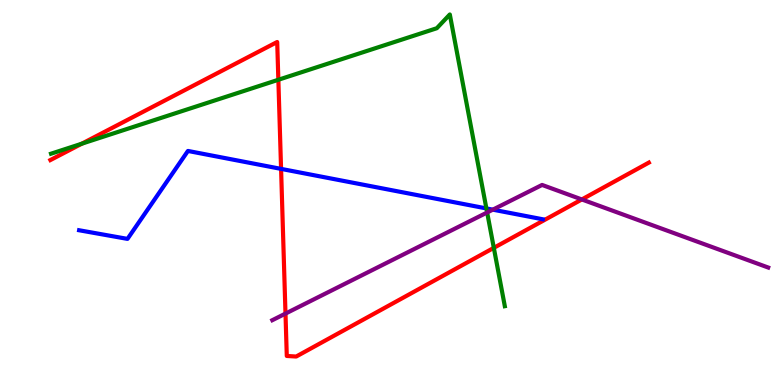[{'lines': ['blue', 'red'], 'intersections': [{'x': 3.63, 'y': 5.61}]}, {'lines': ['green', 'red'], 'intersections': [{'x': 1.06, 'y': 6.27}, {'x': 3.59, 'y': 7.93}, {'x': 6.37, 'y': 3.56}]}, {'lines': ['purple', 'red'], 'intersections': [{'x': 3.68, 'y': 1.85}, {'x': 7.51, 'y': 4.82}]}, {'lines': ['blue', 'green'], 'intersections': [{'x': 6.28, 'y': 4.59}]}, {'lines': ['blue', 'purple'], 'intersections': [{'x': 6.36, 'y': 4.55}]}, {'lines': ['green', 'purple'], 'intersections': [{'x': 6.29, 'y': 4.48}]}]